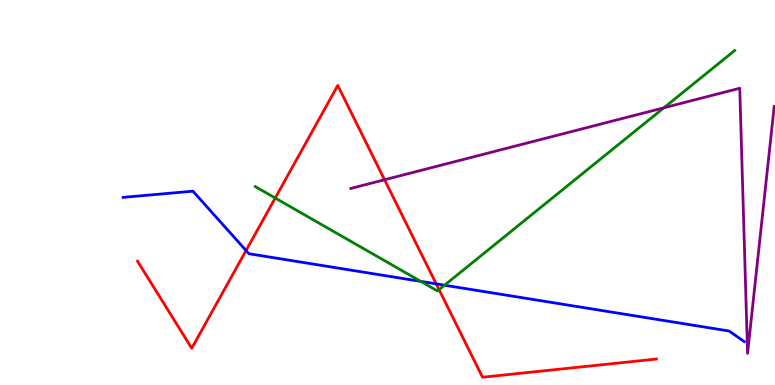[{'lines': ['blue', 'red'], 'intersections': [{'x': 3.17, 'y': 3.49}, {'x': 5.63, 'y': 2.63}]}, {'lines': ['green', 'red'], 'intersections': [{'x': 3.55, 'y': 4.86}, {'x': 5.67, 'y': 2.48}]}, {'lines': ['purple', 'red'], 'intersections': [{'x': 4.96, 'y': 5.33}]}, {'lines': ['blue', 'green'], 'intersections': [{'x': 5.43, 'y': 2.69}, {'x': 5.74, 'y': 2.59}]}, {'lines': ['blue', 'purple'], 'intersections': []}, {'lines': ['green', 'purple'], 'intersections': [{'x': 8.57, 'y': 7.2}]}]